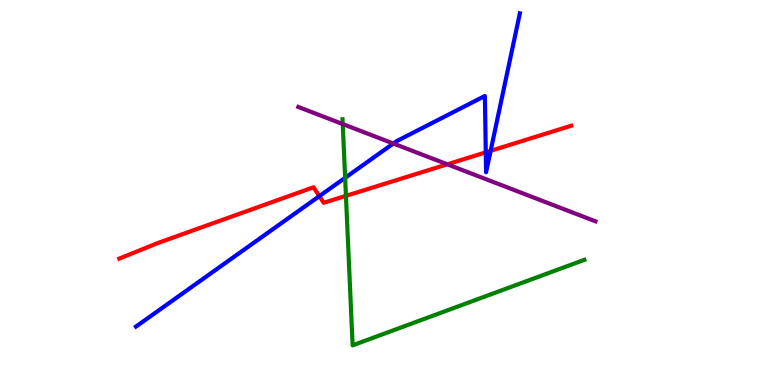[{'lines': ['blue', 'red'], 'intersections': [{'x': 4.12, 'y': 4.91}, {'x': 6.27, 'y': 6.04}, {'x': 6.33, 'y': 6.08}]}, {'lines': ['green', 'red'], 'intersections': [{'x': 4.46, 'y': 4.91}]}, {'lines': ['purple', 'red'], 'intersections': [{'x': 5.77, 'y': 5.73}]}, {'lines': ['blue', 'green'], 'intersections': [{'x': 4.45, 'y': 5.38}]}, {'lines': ['blue', 'purple'], 'intersections': [{'x': 5.08, 'y': 6.27}]}, {'lines': ['green', 'purple'], 'intersections': [{'x': 4.42, 'y': 6.78}]}]